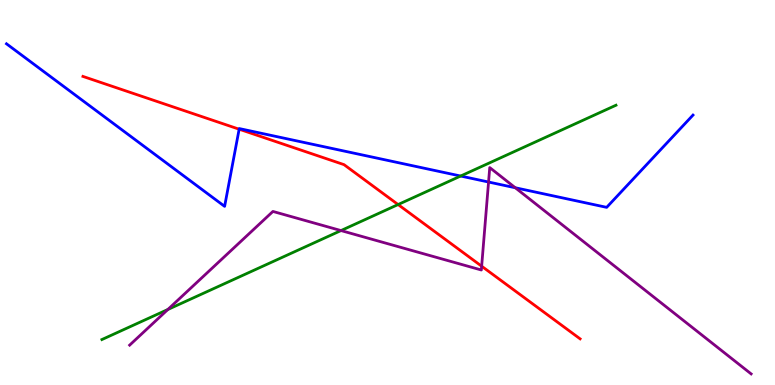[{'lines': ['blue', 'red'], 'intersections': [{'x': 3.09, 'y': 6.64}]}, {'lines': ['green', 'red'], 'intersections': [{'x': 5.14, 'y': 4.69}]}, {'lines': ['purple', 'red'], 'intersections': [{'x': 6.21, 'y': 3.09}]}, {'lines': ['blue', 'green'], 'intersections': [{'x': 5.94, 'y': 5.43}]}, {'lines': ['blue', 'purple'], 'intersections': [{'x': 6.3, 'y': 5.27}, {'x': 6.65, 'y': 5.12}]}, {'lines': ['green', 'purple'], 'intersections': [{'x': 2.17, 'y': 1.96}, {'x': 4.4, 'y': 4.01}]}]